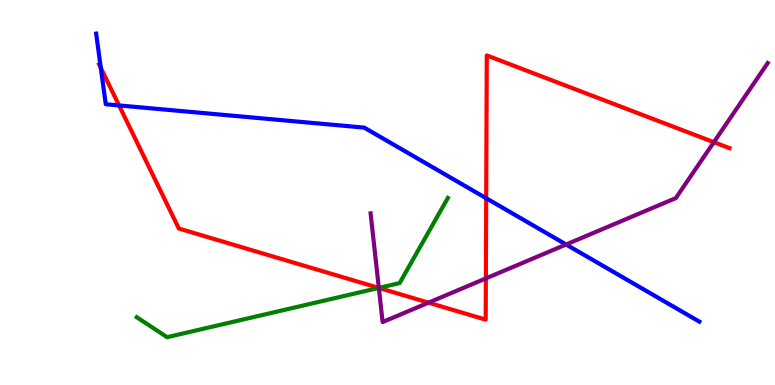[{'lines': ['blue', 'red'], 'intersections': [{'x': 1.3, 'y': 8.24}, {'x': 1.54, 'y': 7.26}, {'x': 6.27, 'y': 4.85}]}, {'lines': ['green', 'red'], 'intersections': [{'x': 4.89, 'y': 2.52}]}, {'lines': ['purple', 'red'], 'intersections': [{'x': 4.89, 'y': 2.52}, {'x': 5.53, 'y': 2.14}, {'x': 6.27, 'y': 2.77}, {'x': 9.21, 'y': 6.31}]}, {'lines': ['blue', 'green'], 'intersections': []}, {'lines': ['blue', 'purple'], 'intersections': [{'x': 7.3, 'y': 3.65}]}, {'lines': ['green', 'purple'], 'intersections': [{'x': 4.89, 'y': 2.52}]}]